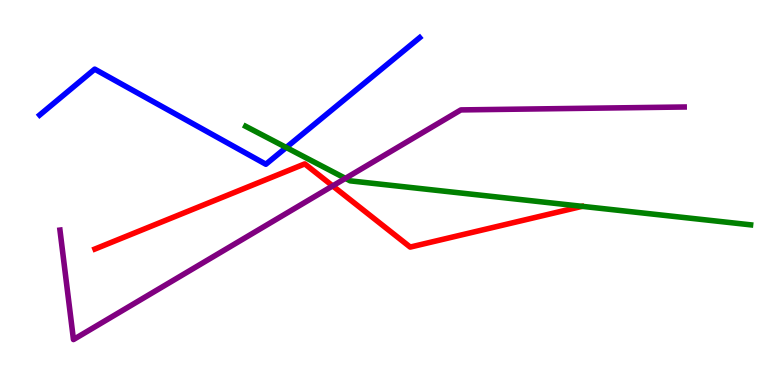[{'lines': ['blue', 'red'], 'intersections': []}, {'lines': ['green', 'red'], 'intersections': []}, {'lines': ['purple', 'red'], 'intersections': [{'x': 4.29, 'y': 5.17}]}, {'lines': ['blue', 'green'], 'intersections': [{'x': 3.69, 'y': 6.17}]}, {'lines': ['blue', 'purple'], 'intersections': []}, {'lines': ['green', 'purple'], 'intersections': [{'x': 4.46, 'y': 5.37}]}]